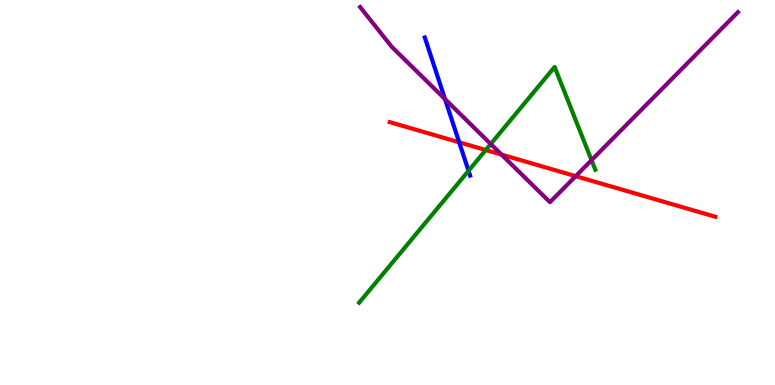[{'lines': ['blue', 'red'], 'intersections': [{'x': 5.93, 'y': 6.3}]}, {'lines': ['green', 'red'], 'intersections': [{'x': 6.27, 'y': 6.1}]}, {'lines': ['purple', 'red'], 'intersections': [{'x': 6.47, 'y': 5.98}, {'x': 7.43, 'y': 5.42}]}, {'lines': ['blue', 'green'], 'intersections': [{'x': 6.05, 'y': 5.56}]}, {'lines': ['blue', 'purple'], 'intersections': [{'x': 5.74, 'y': 7.43}]}, {'lines': ['green', 'purple'], 'intersections': [{'x': 6.33, 'y': 6.26}, {'x': 7.63, 'y': 5.84}]}]